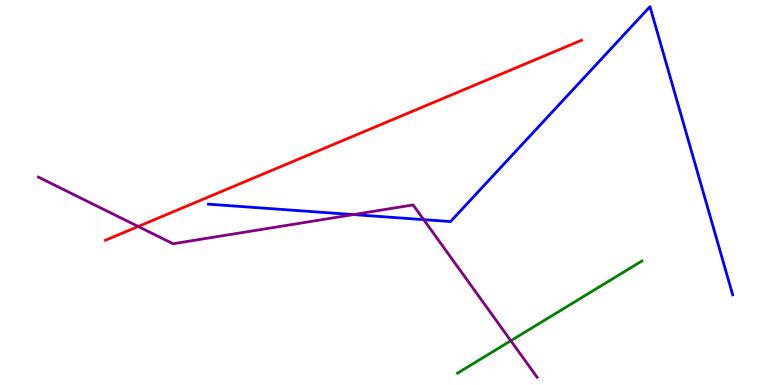[{'lines': ['blue', 'red'], 'intersections': []}, {'lines': ['green', 'red'], 'intersections': []}, {'lines': ['purple', 'red'], 'intersections': [{'x': 1.78, 'y': 4.12}]}, {'lines': ['blue', 'green'], 'intersections': []}, {'lines': ['blue', 'purple'], 'intersections': [{'x': 4.56, 'y': 4.43}, {'x': 5.47, 'y': 4.3}]}, {'lines': ['green', 'purple'], 'intersections': [{'x': 6.59, 'y': 1.15}]}]